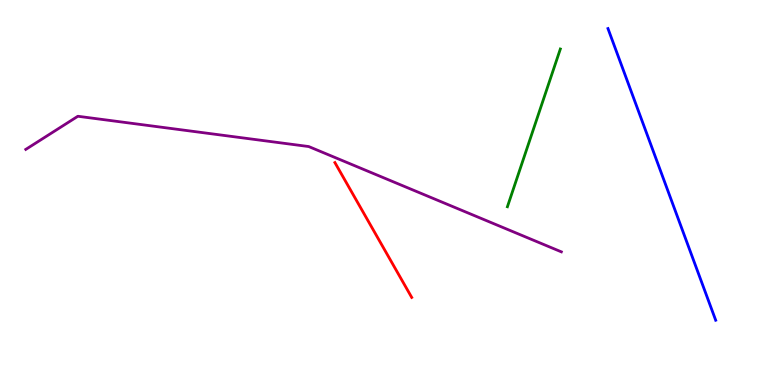[{'lines': ['blue', 'red'], 'intersections': []}, {'lines': ['green', 'red'], 'intersections': []}, {'lines': ['purple', 'red'], 'intersections': []}, {'lines': ['blue', 'green'], 'intersections': []}, {'lines': ['blue', 'purple'], 'intersections': []}, {'lines': ['green', 'purple'], 'intersections': []}]